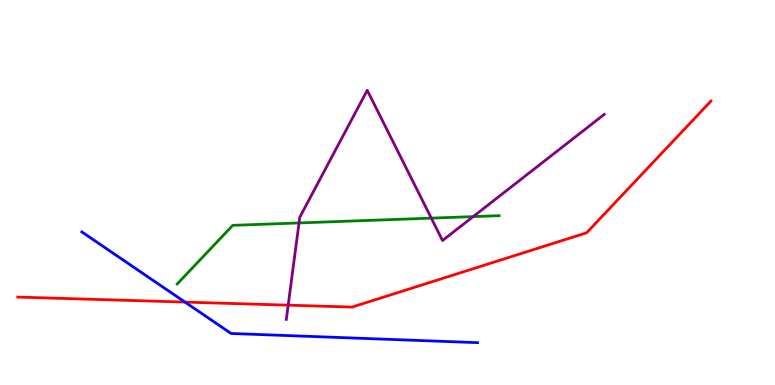[{'lines': ['blue', 'red'], 'intersections': [{'x': 2.39, 'y': 2.15}]}, {'lines': ['green', 'red'], 'intersections': []}, {'lines': ['purple', 'red'], 'intersections': [{'x': 3.72, 'y': 2.07}]}, {'lines': ['blue', 'green'], 'intersections': []}, {'lines': ['blue', 'purple'], 'intersections': []}, {'lines': ['green', 'purple'], 'intersections': [{'x': 3.86, 'y': 4.21}, {'x': 5.57, 'y': 4.33}, {'x': 6.11, 'y': 4.37}]}]